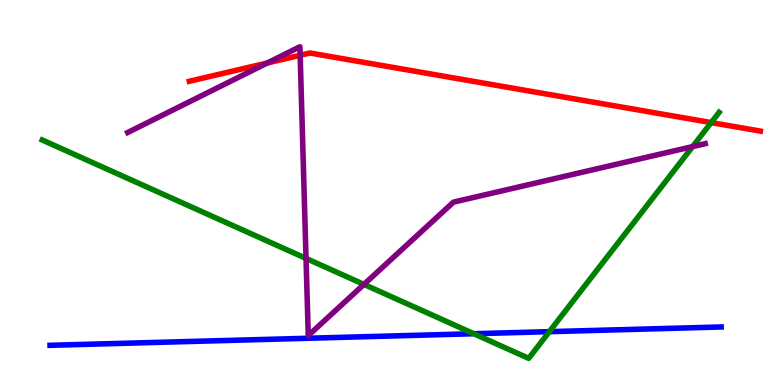[{'lines': ['blue', 'red'], 'intersections': []}, {'lines': ['green', 'red'], 'intersections': [{'x': 9.18, 'y': 6.82}]}, {'lines': ['purple', 'red'], 'intersections': [{'x': 3.45, 'y': 8.36}, {'x': 3.87, 'y': 8.56}]}, {'lines': ['blue', 'green'], 'intersections': [{'x': 6.11, 'y': 1.33}, {'x': 7.09, 'y': 1.39}]}, {'lines': ['blue', 'purple'], 'intersections': []}, {'lines': ['green', 'purple'], 'intersections': [{'x': 3.95, 'y': 3.29}, {'x': 4.7, 'y': 2.61}, {'x': 8.94, 'y': 6.19}]}]